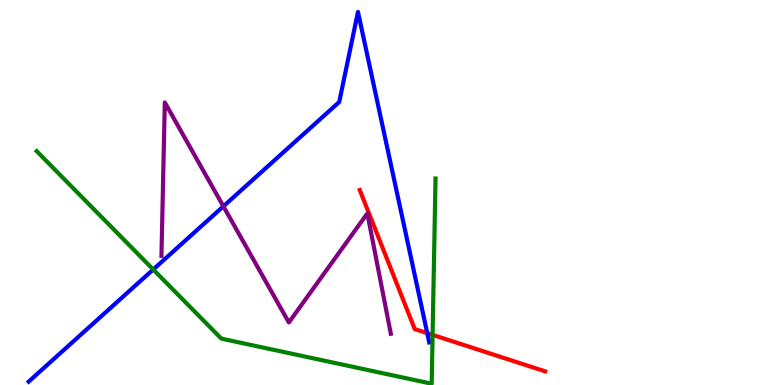[{'lines': ['blue', 'red'], 'intersections': [{'x': 5.51, 'y': 1.35}]}, {'lines': ['green', 'red'], 'intersections': [{'x': 5.58, 'y': 1.3}]}, {'lines': ['purple', 'red'], 'intersections': []}, {'lines': ['blue', 'green'], 'intersections': [{'x': 1.98, 'y': 3.0}]}, {'lines': ['blue', 'purple'], 'intersections': [{'x': 2.88, 'y': 4.64}]}, {'lines': ['green', 'purple'], 'intersections': []}]